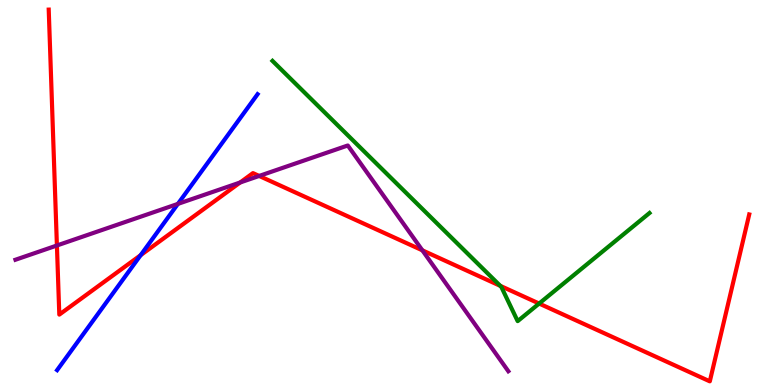[{'lines': ['blue', 'red'], 'intersections': [{'x': 1.81, 'y': 3.37}]}, {'lines': ['green', 'red'], 'intersections': [{'x': 6.46, 'y': 2.58}, {'x': 6.96, 'y': 2.12}]}, {'lines': ['purple', 'red'], 'intersections': [{'x': 0.734, 'y': 3.62}, {'x': 3.1, 'y': 5.26}, {'x': 3.34, 'y': 5.43}, {'x': 5.45, 'y': 3.5}]}, {'lines': ['blue', 'green'], 'intersections': []}, {'lines': ['blue', 'purple'], 'intersections': [{'x': 2.3, 'y': 4.7}]}, {'lines': ['green', 'purple'], 'intersections': []}]